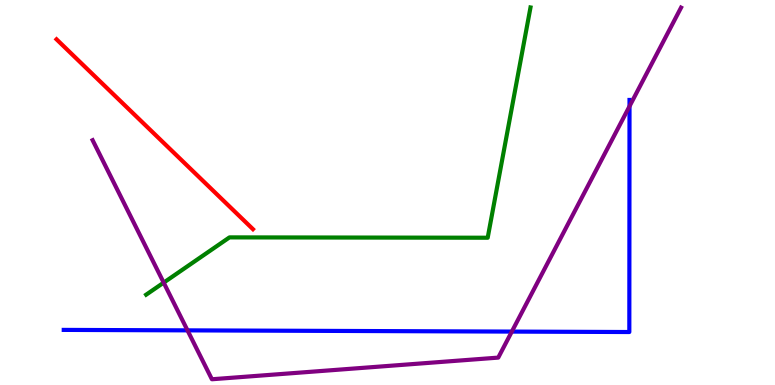[{'lines': ['blue', 'red'], 'intersections': []}, {'lines': ['green', 'red'], 'intersections': []}, {'lines': ['purple', 'red'], 'intersections': []}, {'lines': ['blue', 'green'], 'intersections': []}, {'lines': ['blue', 'purple'], 'intersections': [{'x': 2.42, 'y': 1.42}, {'x': 6.6, 'y': 1.39}, {'x': 8.12, 'y': 7.24}]}, {'lines': ['green', 'purple'], 'intersections': [{'x': 2.11, 'y': 2.66}]}]